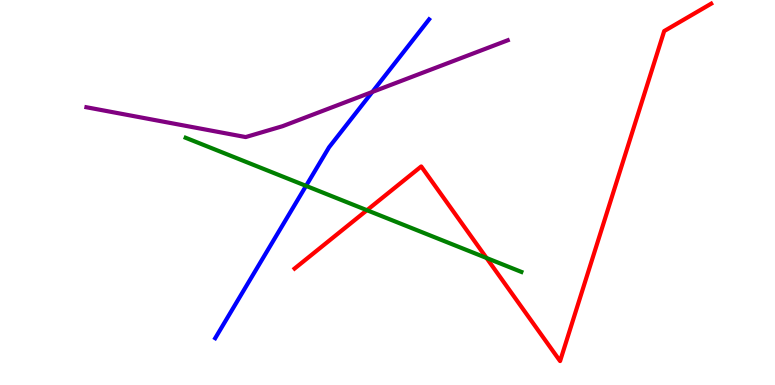[{'lines': ['blue', 'red'], 'intersections': []}, {'lines': ['green', 'red'], 'intersections': [{'x': 4.73, 'y': 4.54}, {'x': 6.28, 'y': 3.3}]}, {'lines': ['purple', 'red'], 'intersections': []}, {'lines': ['blue', 'green'], 'intersections': [{'x': 3.95, 'y': 5.17}]}, {'lines': ['blue', 'purple'], 'intersections': [{'x': 4.8, 'y': 7.61}]}, {'lines': ['green', 'purple'], 'intersections': []}]